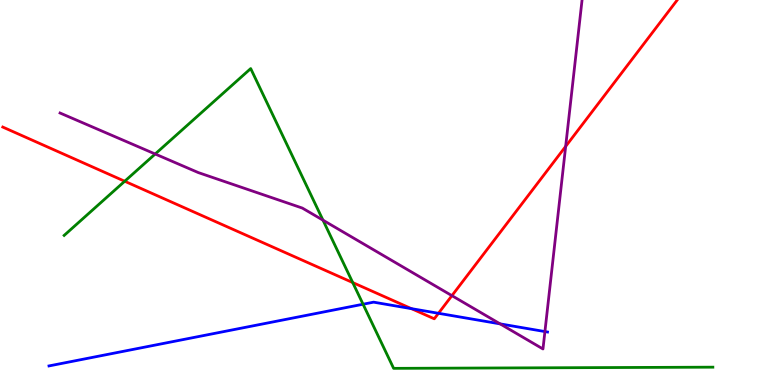[{'lines': ['blue', 'red'], 'intersections': [{'x': 5.31, 'y': 1.98}, {'x': 5.66, 'y': 1.86}]}, {'lines': ['green', 'red'], 'intersections': [{'x': 1.61, 'y': 5.29}, {'x': 4.55, 'y': 2.66}]}, {'lines': ['purple', 'red'], 'intersections': [{'x': 5.83, 'y': 2.32}, {'x': 7.3, 'y': 6.2}]}, {'lines': ['blue', 'green'], 'intersections': [{'x': 4.68, 'y': 2.1}]}, {'lines': ['blue', 'purple'], 'intersections': [{'x': 6.45, 'y': 1.59}, {'x': 7.03, 'y': 1.39}]}, {'lines': ['green', 'purple'], 'intersections': [{'x': 2.0, 'y': 6.0}, {'x': 4.17, 'y': 4.28}]}]